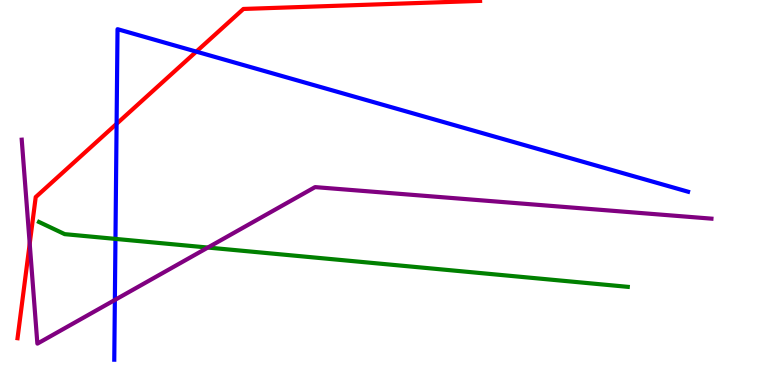[{'lines': ['blue', 'red'], 'intersections': [{'x': 1.5, 'y': 6.78}, {'x': 2.53, 'y': 8.66}]}, {'lines': ['green', 'red'], 'intersections': []}, {'lines': ['purple', 'red'], 'intersections': [{'x': 0.383, 'y': 3.67}]}, {'lines': ['blue', 'green'], 'intersections': [{'x': 1.49, 'y': 3.79}]}, {'lines': ['blue', 'purple'], 'intersections': [{'x': 1.48, 'y': 2.21}]}, {'lines': ['green', 'purple'], 'intersections': [{'x': 2.68, 'y': 3.57}]}]